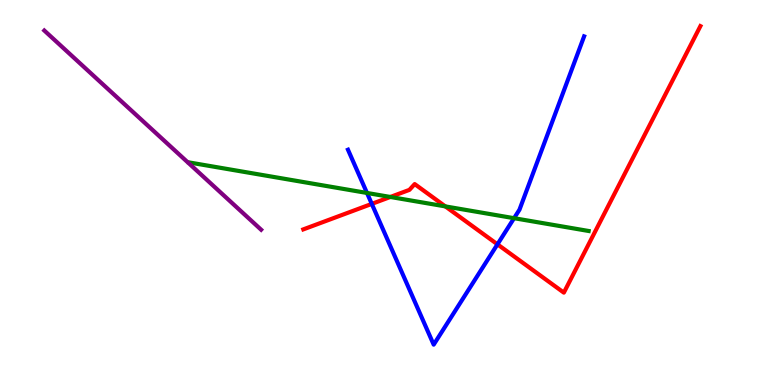[{'lines': ['blue', 'red'], 'intersections': [{'x': 4.8, 'y': 4.7}, {'x': 6.42, 'y': 3.65}]}, {'lines': ['green', 'red'], 'intersections': [{'x': 5.04, 'y': 4.88}, {'x': 5.75, 'y': 4.64}]}, {'lines': ['purple', 'red'], 'intersections': []}, {'lines': ['blue', 'green'], 'intersections': [{'x': 4.74, 'y': 4.99}, {'x': 6.63, 'y': 4.33}]}, {'lines': ['blue', 'purple'], 'intersections': []}, {'lines': ['green', 'purple'], 'intersections': []}]